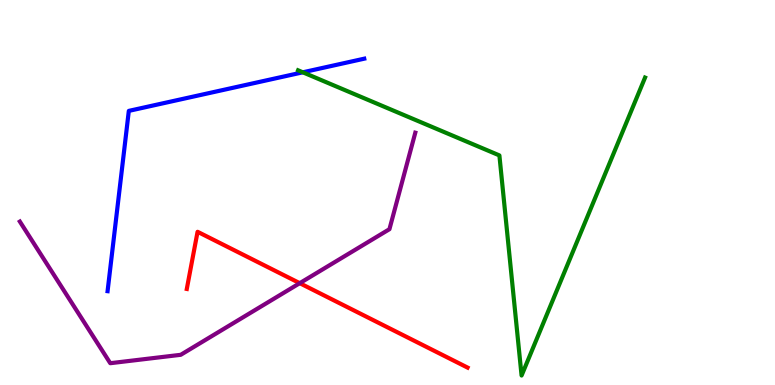[{'lines': ['blue', 'red'], 'intersections': []}, {'lines': ['green', 'red'], 'intersections': []}, {'lines': ['purple', 'red'], 'intersections': [{'x': 3.87, 'y': 2.64}]}, {'lines': ['blue', 'green'], 'intersections': [{'x': 3.91, 'y': 8.12}]}, {'lines': ['blue', 'purple'], 'intersections': []}, {'lines': ['green', 'purple'], 'intersections': []}]